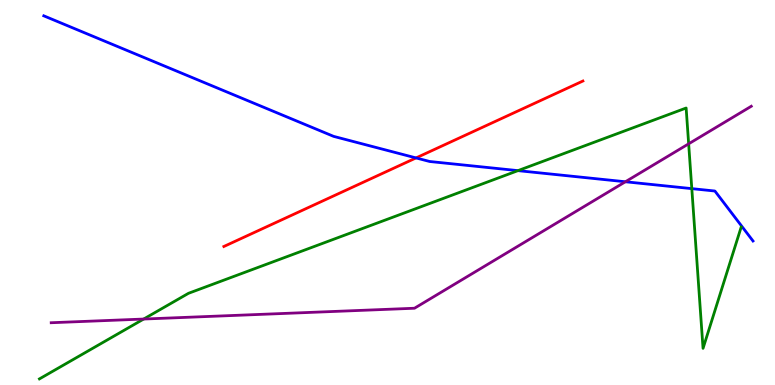[{'lines': ['blue', 'red'], 'intersections': [{'x': 5.37, 'y': 5.9}]}, {'lines': ['green', 'red'], 'intersections': []}, {'lines': ['purple', 'red'], 'intersections': []}, {'lines': ['blue', 'green'], 'intersections': [{'x': 6.68, 'y': 5.57}, {'x': 8.93, 'y': 5.1}]}, {'lines': ['blue', 'purple'], 'intersections': [{'x': 8.07, 'y': 5.28}]}, {'lines': ['green', 'purple'], 'intersections': [{'x': 1.85, 'y': 1.71}, {'x': 8.89, 'y': 6.26}]}]